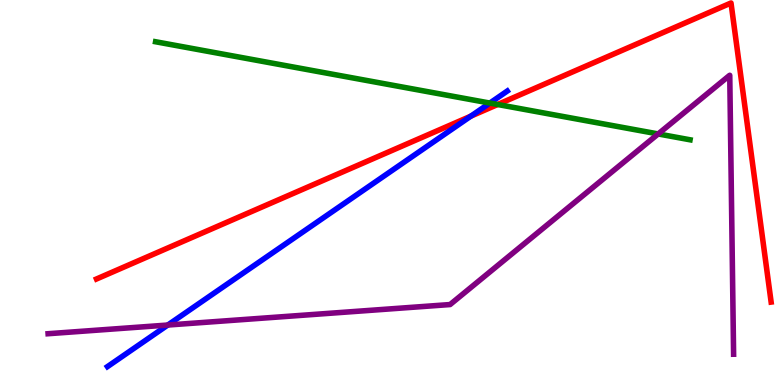[{'lines': ['blue', 'red'], 'intersections': [{'x': 6.08, 'y': 6.98}]}, {'lines': ['green', 'red'], 'intersections': [{'x': 6.42, 'y': 7.29}]}, {'lines': ['purple', 'red'], 'intersections': []}, {'lines': ['blue', 'green'], 'intersections': [{'x': 6.32, 'y': 7.32}]}, {'lines': ['blue', 'purple'], 'intersections': [{'x': 2.17, 'y': 1.56}]}, {'lines': ['green', 'purple'], 'intersections': [{'x': 8.49, 'y': 6.52}]}]